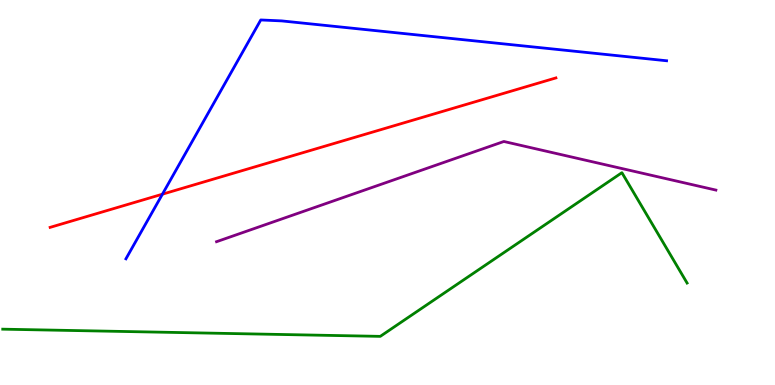[{'lines': ['blue', 'red'], 'intersections': [{'x': 2.1, 'y': 4.96}]}, {'lines': ['green', 'red'], 'intersections': []}, {'lines': ['purple', 'red'], 'intersections': []}, {'lines': ['blue', 'green'], 'intersections': []}, {'lines': ['blue', 'purple'], 'intersections': []}, {'lines': ['green', 'purple'], 'intersections': []}]